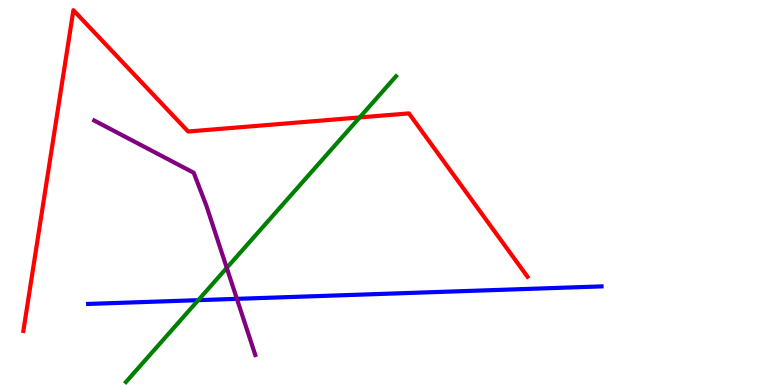[{'lines': ['blue', 'red'], 'intersections': []}, {'lines': ['green', 'red'], 'intersections': [{'x': 4.64, 'y': 6.95}]}, {'lines': ['purple', 'red'], 'intersections': []}, {'lines': ['blue', 'green'], 'intersections': [{'x': 2.56, 'y': 2.2}]}, {'lines': ['blue', 'purple'], 'intersections': [{'x': 3.06, 'y': 2.24}]}, {'lines': ['green', 'purple'], 'intersections': [{'x': 2.93, 'y': 3.04}]}]